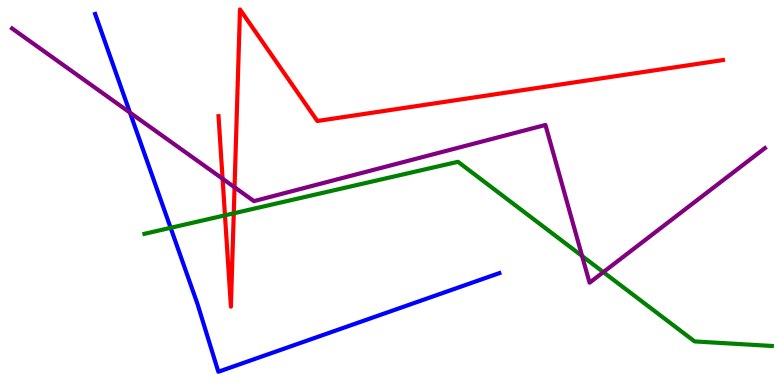[{'lines': ['blue', 'red'], 'intersections': []}, {'lines': ['green', 'red'], 'intersections': [{'x': 2.9, 'y': 4.41}, {'x': 3.02, 'y': 4.46}]}, {'lines': ['purple', 'red'], 'intersections': [{'x': 2.87, 'y': 5.36}, {'x': 3.03, 'y': 5.14}]}, {'lines': ['blue', 'green'], 'intersections': [{'x': 2.2, 'y': 4.08}]}, {'lines': ['blue', 'purple'], 'intersections': [{'x': 1.68, 'y': 7.07}]}, {'lines': ['green', 'purple'], 'intersections': [{'x': 7.51, 'y': 3.35}, {'x': 7.79, 'y': 2.93}]}]